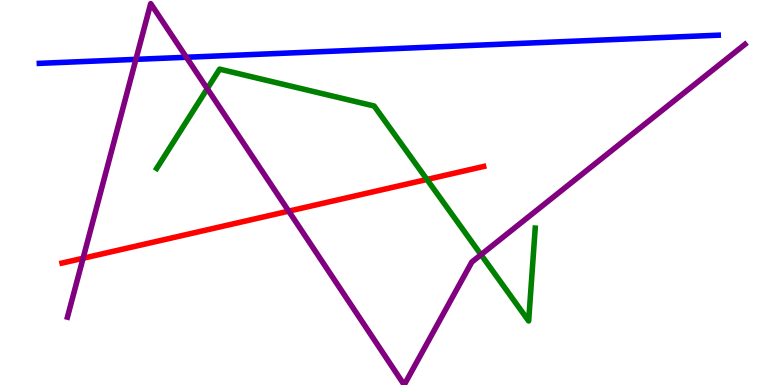[{'lines': ['blue', 'red'], 'intersections': []}, {'lines': ['green', 'red'], 'intersections': [{'x': 5.51, 'y': 5.34}]}, {'lines': ['purple', 'red'], 'intersections': [{'x': 1.07, 'y': 3.29}, {'x': 3.73, 'y': 4.52}]}, {'lines': ['blue', 'green'], 'intersections': []}, {'lines': ['blue', 'purple'], 'intersections': [{'x': 1.75, 'y': 8.46}, {'x': 2.4, 'y': 8.51}]}, {'lines': ['green', 'purple'], 'intersections': [{'x': 2.67, 'y': 7.7}, {'x': 6.21, 'y': 3.38}]}]